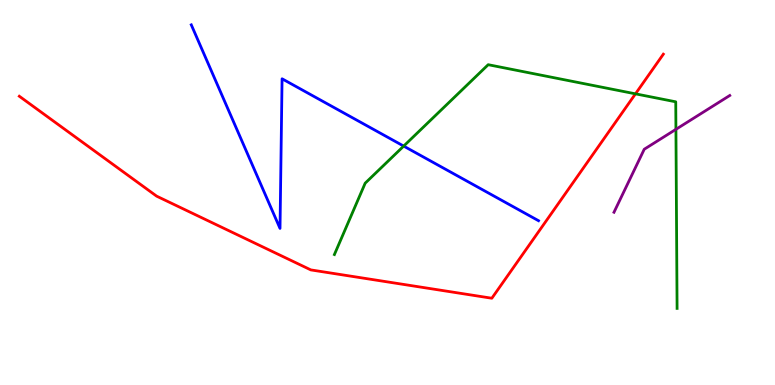[{'lines': ['blue', 'red'], 'intersections': []}, {'lines': ['green', 'red'], 'intersections': [{'x': 8.2, 'y': 7.56}]}, {'lines': ['purple', 'red'], 'intersections': []}, {'lines': ['blue', 'green'], 'intersections': [{'x': 5.21, 'y': 6.21}]}, {'lines': ['blue', 'purple'], 'intersections': []}, {'lines': ['green', 'purple'], 'intersections': [{'x': 8.72, 'y': 6.64}]}]